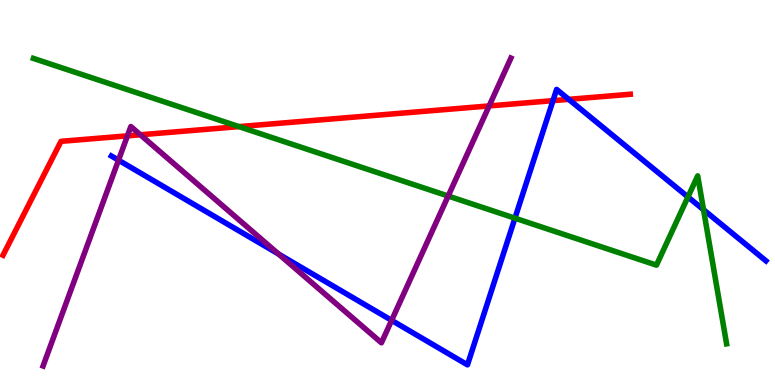[{'lines': ['blue', 'red'], 'intersections': [{'x': 7.14, 'y': 7.39}, {'x': 7.34, 'y': 7.42}]}, {'lines': ['green', 'red'], 'intersections': [{'x': 3.08, 'y': 6.71}]}, {'lines': ['purple', 'red'], 'intersections': [{'x': 1.64, 'y': 6.47}, {'x': 1.81, 'y': 6.5}, {'x': 6.31, 'y': 7.25}]}, {'lines': ['blue', 'green'], 'intersections': [{'x': 6.64, 'y': 4.33}, {'x': 8.88, 'y': 4.88}, {'x': 9.08, 'y': 4.55}]}, {'lines': ['blue', 'purple'], 'intersections': [{'x': 1.53, 'y': 5.84}, {'x': 3.6, 'y': 3.4}, {'x': 5.05, 'y': 1.68}]}, {'lines': ['green', 'purple'], 'intersections': [{'x': 5.78, 'y': 4.91}]}]